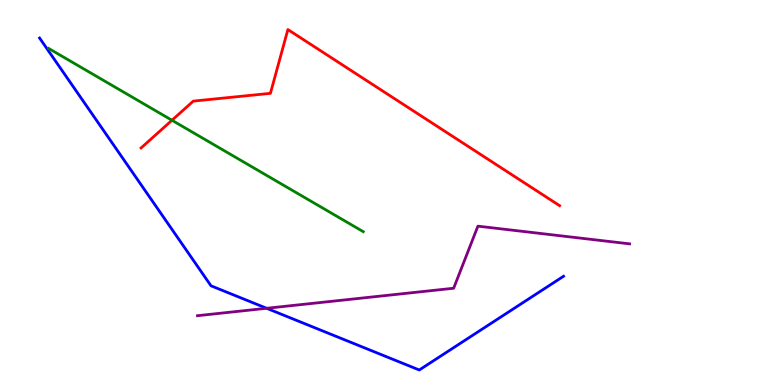[{'lines': ['blue', 'red'], 'intersections': []}, {'lines': ['green', 'red'], 'intersections': [{'x': 2.22, 'y': 6.88}]}, {'lines': ['purple', 'red'], 'intersections': []}, {'lines': ['blue', 'green'], 'intersections': []}, {'lines': ['blue', 'purple'], 'intersections': [{'x': 3.44, 'y': 1.99}]}, {'lines': ['green', 'purple'], 'intersections': []}]